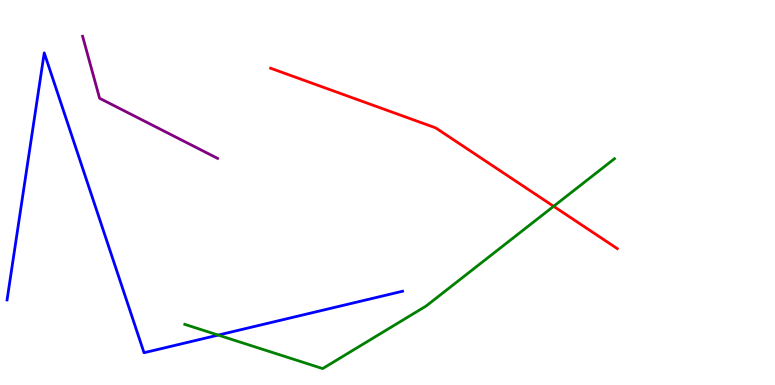[{'lines': ['blue', 'red'], 'intersections': []}, {'lines': ['green', 'red'], 'intersections': [{'x': 7.14, 'y': 4.64}]}, {'lines': ['purple', 'red'], 'intersections': []}, {'lines': ['blue', 'green'], 'intersections': [{'x': 2.82, 'y': 1.3}]}, {'lines': ['blue', 'purple'], 'intersections': []}, {'lines': ['green', 'purple'], 'intersections': []}]